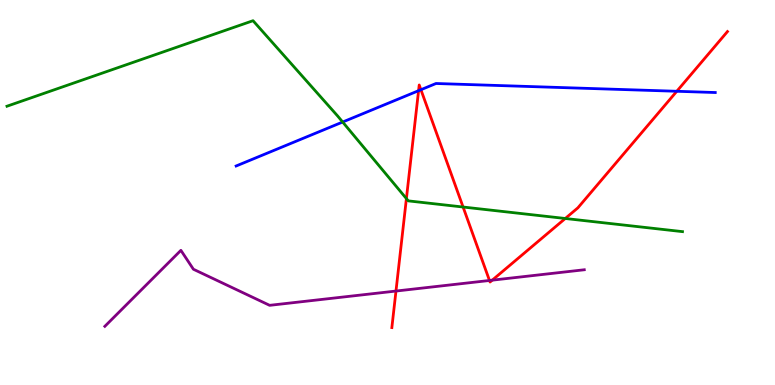[{'lines': ['blue', 'red'], 'intersections': [{'x': 5.4, 'y': 7.64}, {'x': 5.43, 'y': 7.67}, {'x': 8.73, 'y': 7.63}]}, {'lines': ['green', 'red'], 'intersections': [{'x': 5.24, 'y': 4.84}, {'x': 5.98, 'y': 4.62}, {'x': 7.29, 'y': 4.33}]}, {'lines': ['purple', 'red'], 'intersections': [{'x': 5.11, 'y': 2.44}, {'x': 6.32, 'y': 2.71}, {'x': 6.35, 'y': 2.72}]}, {'lines': ['blue', 'green'], 'intersections': [{'x': 4.42, 'y': 6.83}]}, {'lines': ['blue', 'purple'], 'intersections': []}, {'lines': ['green', 'purple'], 'intersections': []}]